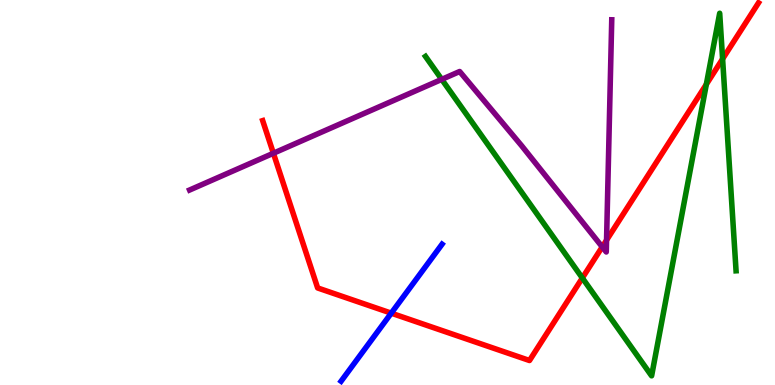[{'lines': ['blue', 'red'], 'intersections': [{'x': 5.05, 'y': 1.87}]}, {'lines': ['green', 'red'], 'intersections': [{'x': 7.51, 'y': 2.78}, {'x': 9.11, 'y': 7.81}, {'x': 9.32, 'y': 8.47}]}, {'lines': ['purple', 'red'], 'intersections': [{'x': 3.53, 'y': 6.02}, {'x': 7.77, 'y': 3.59}, {'x': 7.83, 'y': 3.76}]}, {'lines': ['blue', 'green'], 'intersections': []}, {'lines': ['blue', 'purple'], 'intersections': []}, {'lines': ['green', 'purple'], 'intersections': [{'x': 5.7, 'y': 7.94}]}]